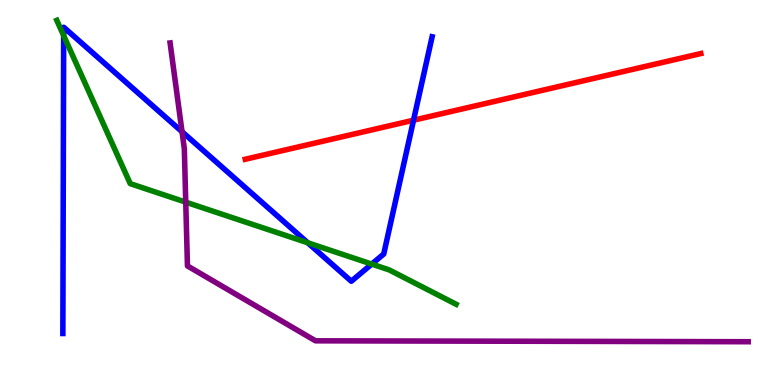[{'lines': ['blue', 'red'], 'intersections': [{'x': 5.34, 'y': 6.88}]}, {'lines': ['green', 'red'], 'intersections': []}, {'lines': ['purple', 'red'], 'intersections': []}, {'lines': ['blue', 'green'], 'intersections': [{'x': 0.821, 'y': 9.08}, {'x': 3.97, 'y': 3.69}, {'x': 4.8, 'y': 3.14}]}, {'lines': ['blue', 'purple'], 'intersections': [{'x': 2.35, 'y': 6.58}]}, {'lines': ['green', 'purple'], 'intersections': [{'x': 2.4, 'y': 4.75}]}]